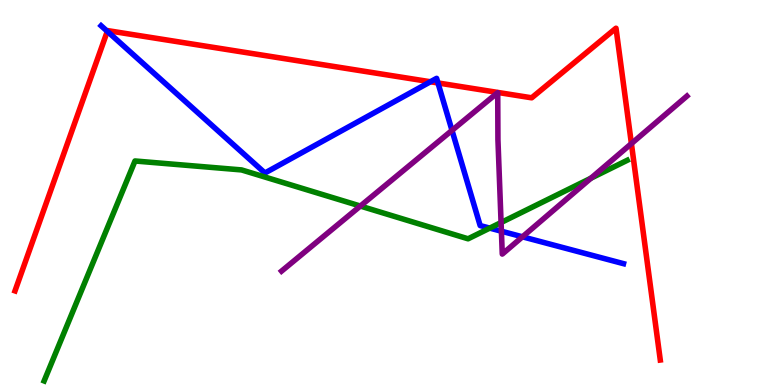[{'lines': ['blue', 'red'], 'intersections': [{'x': 1.38, 'y': 9.19}, {'x': 5.55, 'y': 7.88}, {'x': 5.65, 'y': 7.85}]}, {'lines': ['green', 'red'], 'intersections': []}, {'lines': ['purple', 'red'], 'intersections': [{'x': 8.15, 'y': 6.27}]}, {'lines': ['blue', 'green'], 'intersections': [{'x': 6.32, 'y': 4.07}]}, {'lines': ['blue', 'purple'], 'intersections': [{'x': 5.83, 'y': 6.61}, {'x': 6.47, 'y': 3.99}, {'x': 6.74, 'y': 3.85}]}, {'lines': ['green', 'purple'], 'intersections': [{'x': 4.65, 'y': 4.65}, {'x': 6.47, 'y': 4.22}, {'x': 7.63, 'y': 5.37}]}]